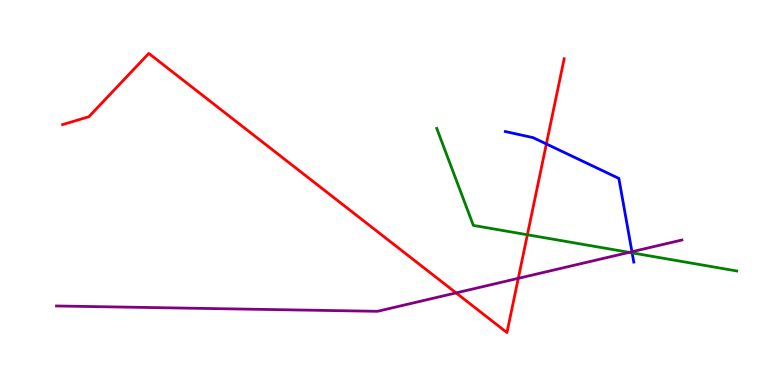[{'lines': ['blue', 'red'], 'intersections': [{'x': 7.05, 'y': 6.26}]}, {'lines': ['green', 'red'], 'intersections': [{'x': 6.81, 'y': 3.9}]}, {'lines': ['purple', 'red'], 'intersections': [{'x': 5.88, 'y': 2.39}, {'x': 6.69, 'y': 2.77}]}, {'lines': ['blue', 'green'], 'intersections': [{'x': 8.16, 'y': 3.43}]}, {'lines': ['blue', 'purple'], 'intersections': [{'x': 8.15, 'y': 3.46}]}, {'lines': ['green', 'purple'], 'intersections': [{'x': 8.12, 'y': 3.45}]}]